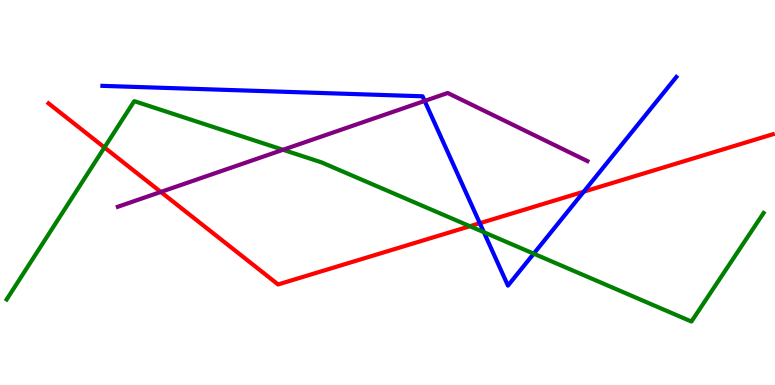[{'lines': ['blue', 'red'], 'intersections': [{'x': 6.19, 'y': 4.2}, {'x': 7.53, 'y': 5.02}]}, {'lines': ['green', 'red'], 'intersections': [{'x': 1.35, 'y': 6.17}, {'x': 6.06, 'y': 4.12}]}, {'lines': ['purple', 'red'], 'intersections': [{'x': 2.08, 'y': 5.01}]}, {'lines': ['blue', 'green'], 'intersections': [{'x': 6.24, 'y': 3.97}, {'x': 6.89, 'y': 3.41}]}, {'lines': ['blue', 'purple'], 'intersections': [{'x': 5.48, 'y': 7.38}]}, {'lines': ['green', 'purple'], 'intersections': [{'x': 3.65, 'y': 6.11}]}]